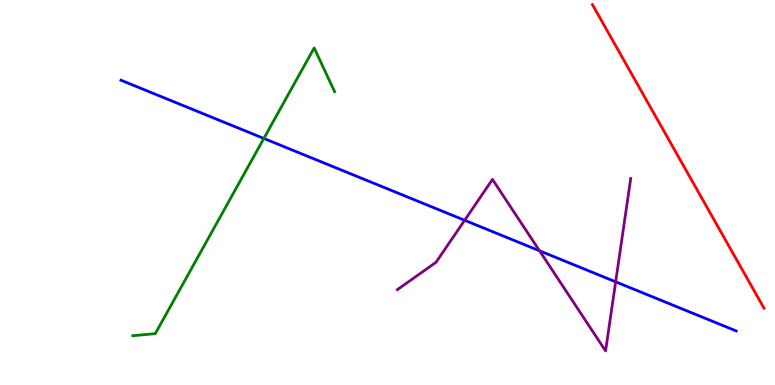[{'lines': ['blue', 'red'], 'intersections': []}, {'lines': ['green', 'red'], 'intersections': []}, {'lines': ['purple', 'red'], 'intersections': []}, {'lines': ['blue', 'green'], 'intersections': [{'x': 3.4, 'y': 6.4}]}, {'lines': ['blue', 'purple'], 'intersections': [{'x': 6.0, 'y': 4.28}, {'x': 6.96, 'y': 3.49}, {'x': 7.94, 'y': 2.68}]}, {'lines': ['green', 'purple'], 'intersections': []}]